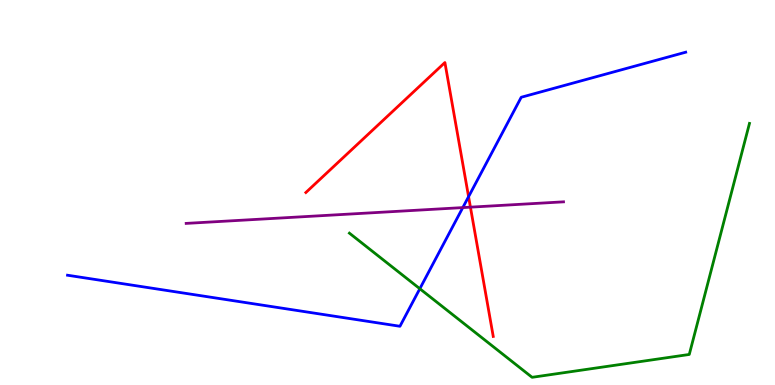[{'lines': ['blue', 'red'], 'intersections': [{'x': 6.05, 'y': 4.89}]}, {'lines': ['green', 'red'], 'intersections': []}, {'lines': ['purple', 'red'], 'intersections': [{'x': 6.07, 'y': 4.62}]}, {'lines': ['blue', 'green'], 'intersections': [{'x': 5.42, 'y': 2.5}]}, {'lines': ['blue', 'purple'], 'intersections': [{'x': 5.97, 'y': 4.61}]}, {'lines': ['green', 'purple'], 'intersections': []}]